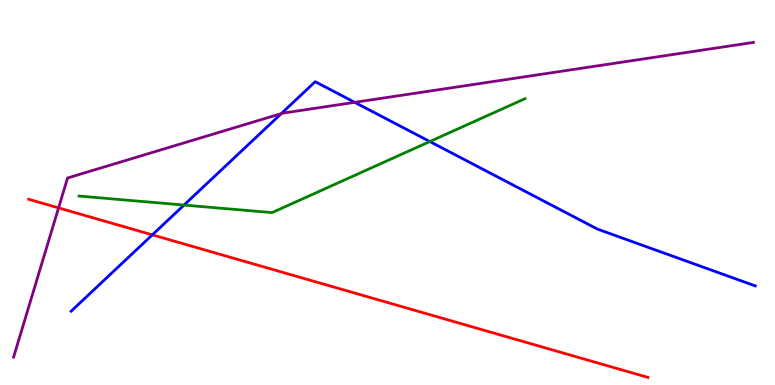[{'lines': ['blue', 'red'], 'intersections': [{'x': 1.97, 'y': 3.9}]}, {'lines': ['green', 'red'], 'intersections': []}, {'lines': ['purple', 'red'], 'intersections': [{'x': 0.756, 'y': 4.6}]}, {'lines': ['blue', 'green'], 'intersections': [{'x': 2.37, 'y': 4.67}, {'x': 5.55, 'y': 6.32}]}, {'lines': ['blue', 'purple'], 'intersections': [{'x': 3.63, 'y': 7.05}, {'x': 4.58, 'y': 7.34}]}, {'lines': ['green', 'purple'], 'intersections': []}]